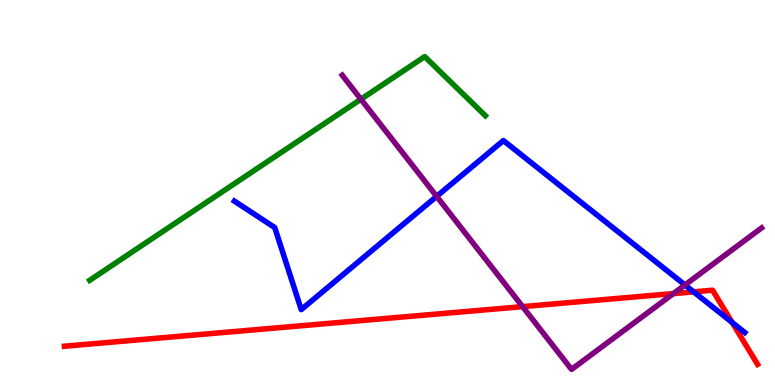[{'lines': ['blue', 'red'], 'intersections': [{'x': 8.95, 'y': 2.42}, {'x': 9.45, 'y': 1.62}]}, {'lines': ['green', 'red'], 'intersections': []}, {'lines': ['purple', 'red'], 'intersections': [{'x': 6.74, 'y': 2.04}, {'x': 8.69, 'y': 2.37}]}, {'lines': ['blue', 'green'], 'intersections': []}, {'lines': ['blue', 'purple'], 'intersections': [{'x': 5.63, 'y': 4.9}, {'x': 8.84, 'y': 2.6}]}, {'lines': ['green', 'purple'], 'intersections': [{'x': 4.66, 'y': 7.42}]}]